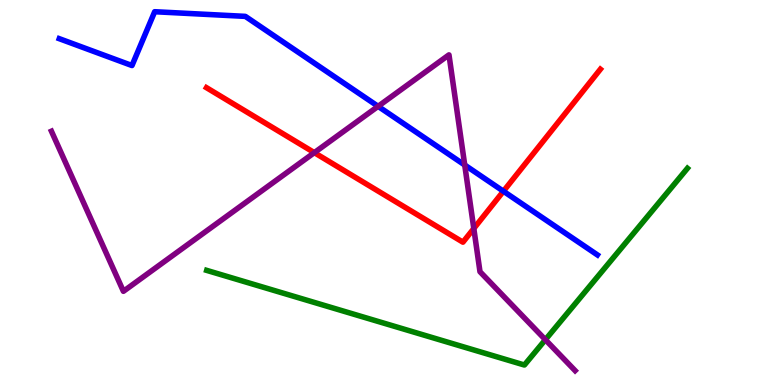[{'lines': ['blue', 'red'], 'intersections': [{'x': 6.5, 'y': 5.03}]}, {'lines': ['green', 'red'], 'intersections': []}, {'lines': ['purple', 'red'], 'intersections': [{'x': 4.06, 'y': 6.04}, {'x': 6.11, 'y': 4.07}]}, {'lines': ['blue', 'green'], 'intersections': []}, {'lines': ['blue', 'purple'], 'intersections': [{'x': 4.88, 'y': 7.24}, {'x': 6.0, 'y': 5.71}]}, {'lines': ['green', 'purple'], 'intersections': [{'x': 7.04, 'y': 1.18}]}]